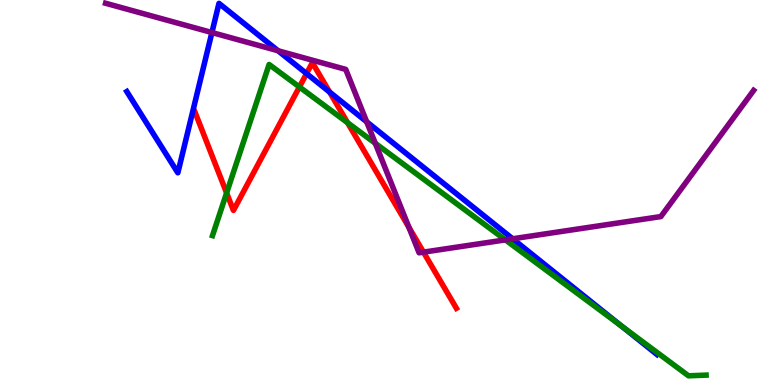[{'lines': ['blue', 'red'], 'intersections': [{'x': 3.96, 'y': 8.09}, {'x': 4.25, 'y': 7.61}]}, {'lines': ['green', 'red'], 'intersections': [{'x': 2.92, 'y': 4.99}, {'x': 3.86, 'y': 7.74}, {'x': 4.48, 'y': 6.81}]}, {'lines': ['purple', 'red'], 'intersections': [{'x': 5.28, 'y': 4.1}, {'x': 5.46, 'y': 3.45}]}, {'lines': ['blue', 'green'], 'intersections': [{'x': 8.02, 'y': 1.52}]}, {'lines': ['blue', 'purple'], 'intersections': [{'x': 2.73, 'y': 9.16}, {'x': 3.59, 'y': 8.68}, {'x': 4.73, 'y': 6.84}, {'x': 6.61, 'y': 3.8}]}, {'lines': ['green', 'purple'], 'intersections': [{'x': 4.84, 'y': 6.28}, {'x': 6.52, 'y': 3.77}]}]